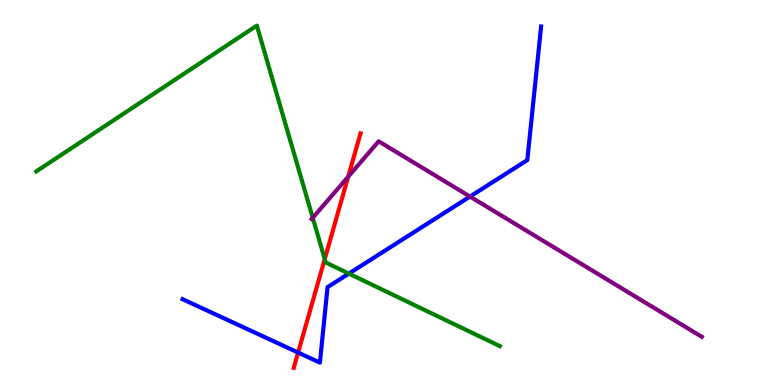[{'lines': ['blue', 'red'], 'intersections': [{'x': 3.85, 'y': 0.843}]}, {'lines': ['green', 'red'], 'intersections': [{'x': 4.19, 'y': 3.27}]}, {'lines': ['purple', 'red'], 'intersections': [{'x': 4.49, 'y': 5.41}]}, {'lines': ['blue', 'green'], 'intersections': [{'x': 4.5, 'y': 2.89}]}, {'lines': ['blue', 'purple'], 'intersections': [{'x': 6.06, 'y': 4.89}]}, {'lines': ['green', 'purple'], 'intersections': [{'x': 4.04, 'y': 4.34}]}]